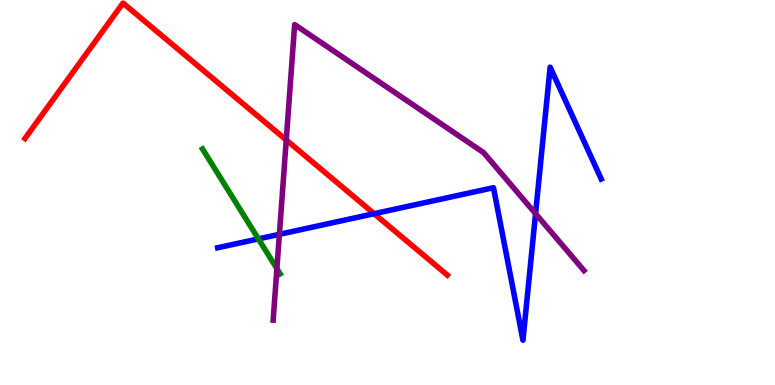[{'lines': ['blue', 'red'], 'intersections': [{'x': 4.83, 'y': 4.45}]}, {'lines': ['green', 'red'], 'intersections': []}, {'lines': ['purple', 'red'], 'intersections': [{'x': 3.69, 'y': 6.36}]}, {'lines': ['blue', 'green'], 'intersections': [{'x': 3.33, 'y': 3.8}]}, {'lines': ['blue', 'purple'], 'intersections': [{'x': 3.61, 'y': 3.91}, {'x': 6.91, 'y': 4.45}]}, {'lines': ['green', 'purple'], 'intersections': [{'x': 3.57, 'y': 3.02}]}]